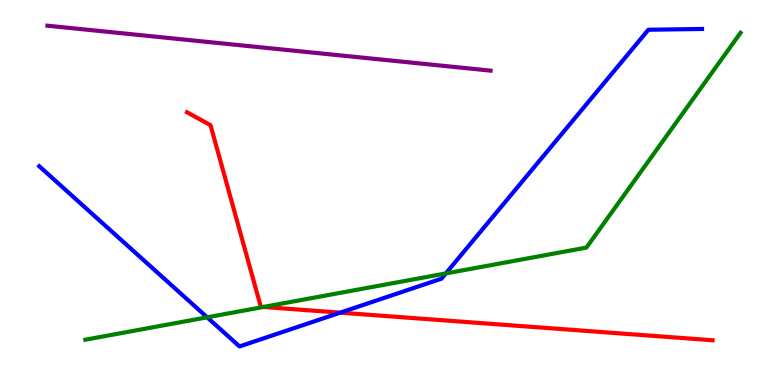[{'lines': ['blue', 'red'], 'intersections': [{'x': 4.39, 'y': 1.88}]}, {'lines': ['green', 'red'], 'intersections': [{'x': 3.4, 'y': 2.03}]}, {'lines': ['purple', 'red'], 'intersections': []}, {'lines': ['blue', 'green'], 'intersections': [{'x': 2.67, 'y': 1.76}, {'x': 5.75, 'y': 2.9}]}, {'lines': ['blue', 'purple'], 'intersections': []}, {'lines': ['green', 'purple'], 'intersections': []}]